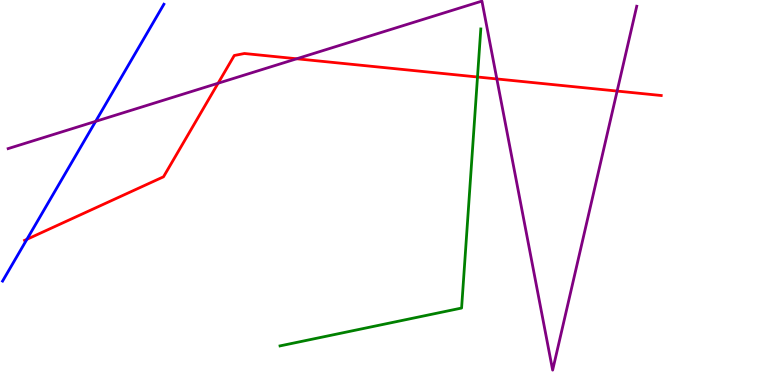[{'lines': ['blue', 'red'], 'intersections': [{'x': 0.347, 'y': 3.78}]}, {'lines': ['green', 'red'], 'intersections': [{'x': 6.16, 'y': 8.0}]}, {'lines': ['purple', 'red'], 'intersections': [{'x': 2.81, 'y': 7.84}, {'x': 3.83, 'y': 8.47}, {'x': 6.41, 'y': 7.95}, {'x': 7.96, 'y': 7.63}]}, {'lines': ['blue', 'green'], 'intersections': []}, {'lines': ['blue', 'purple'], 'intersections': [{'x': 1.23, 'y': 6.85}]}, {'lines': ['green', 'purple'], 'intersections': []}]